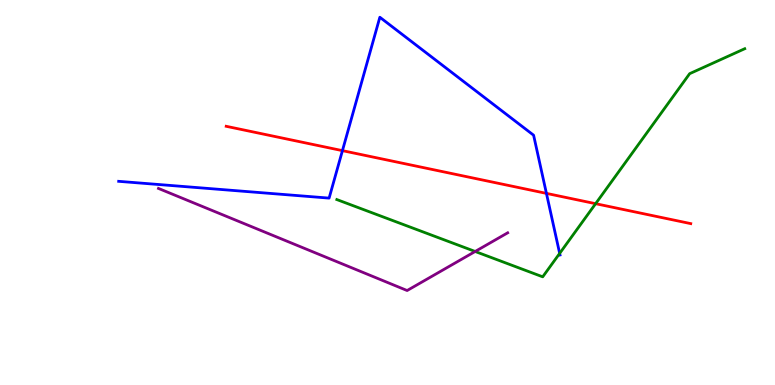[{'lines': ['blue', 'red'], 'intersections': [{'x': 4.42, 'y': 6.09}, {'x': 7.05, 'y': 4.98}]}, {'lines': ['green', 'red'], 'intersections': [{'x': 7.69, 'y': 4.71}]}, {'lines': ['purple', 'red'], 'intersections': []}, {'lines': ['blue', 'green'], 'intersections': [{'x': 7.22, 'y': 3.42}]}, {'lines': ['blue', 'purple'], 'intersections': []}, {'lines': ['green', 'purple'], 'intersections': [{'x': 6.13, 'y': 3.47}]}]